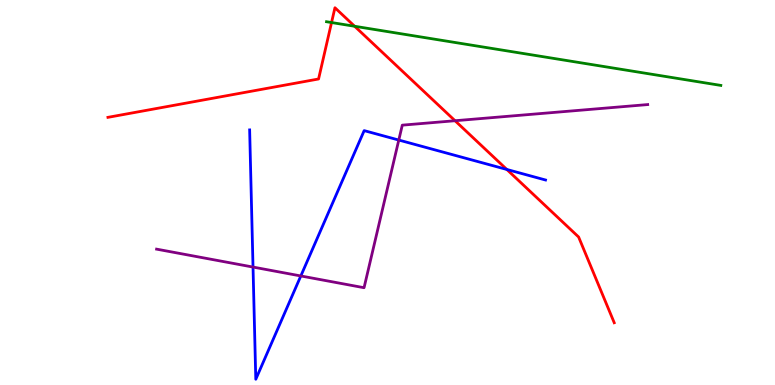[{'lines': ['blue', 'red'], 'intersections': [{'x': 6.54, 'y': 5.6}]}, {'lines': ['green', 'red'], 'intersections': [{'x': 4.28, 'y': 9.41}, {'x': 4.58, 'y': 9.32}]}, {'lines': ['purple', 'red'], 'intersections': [{'x': 5.87, 'y': 6.86}]}, {'lines': ['blue', 'green'], 'intersections': []}, {'lines': ['blue', 'purple'], 'intersections': [{'x': 3.26, 'y': 3.06}, {'x': 3.88, 'y': 2.83}, {'x': 5.15, 'y': 6.36}]}, {'lines': ['green', 'purple'], 'intersections': []}]